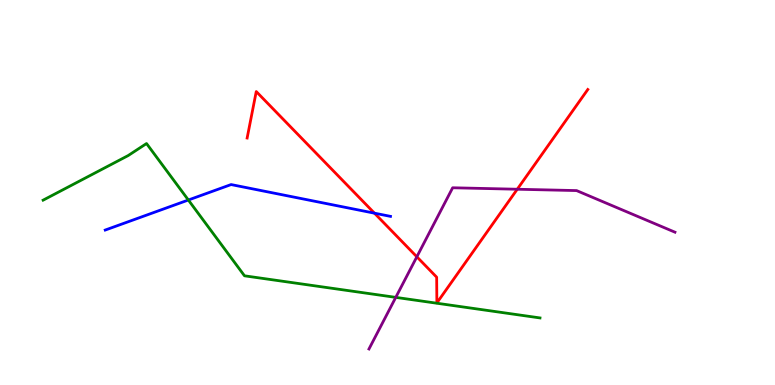[{'lines': ['blue', 'red'], 'intersections': [{'x': 4.83, 'y': 4.46}]}, {'lines': ['green', 'red'], 'intersections': []}, {'lines': ['purple', 'red'], 'intersections': [{'x': 5.38, 'y': 3.33}, {'x': 6.67, 'y': 5.08}]}, {'lines': ['blue', 'green'], 'intersections': [{'x': 2.43, 'y': 4.8}]}, {'lines': ['blue', 'purple'], 'intersections': []}, {'lines': ['green', 'purple'], 'intersections': [{'x': 5.11, 'y': 2.28}]}]